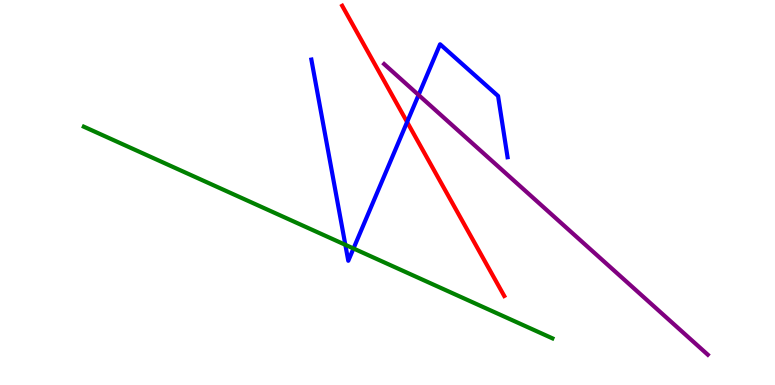[{'lines': ['blue', 'red'], 'intersections': [{'x': 5.25, 'y': 6.83}]}, {'lines': ['green', 'red'], 'intersections': []}, {'lines': ['purple', 'red'], 'intersections': []}, {'lines': ['blue', 'green'], 'intersections': [{'x': 4.46, 'y': 3.64}, {'x': 4.56, 'y': 3.55}]}, {'lines': ['blue', 'purple'], 'intersections': [{'x': 5.4, 'y': 7.53}]}, {'lines': ['green', 'purple'], 'intersections': []}]